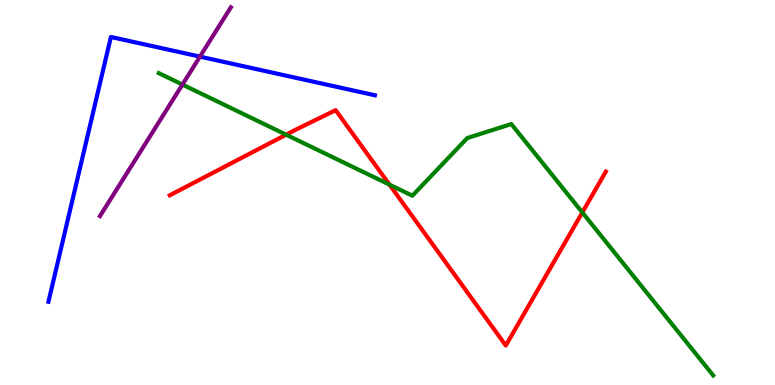[{'lines': ['blue', 'red'], 'intersections': []}, {'lines': ['green', 'red'], 'intersections': [{'x': 3.69, 'y': 6.5}, {'x': 5.03, 'y': 5.2}, {'x': 7.51, 'y': 4.48}]}, {'lines': ['purple', 'red'], 'intersections': []}, {'lines': ['blue', 'green'], 'intersections': []}, {'lines': ['blue', 'purple'], 'intersections': [{'x': 2.58, 'y': 8.53}]}, {'lines': ['green', 'purple'], 'intersections': [{'x': 2.35, 'y': 7.8}]}]